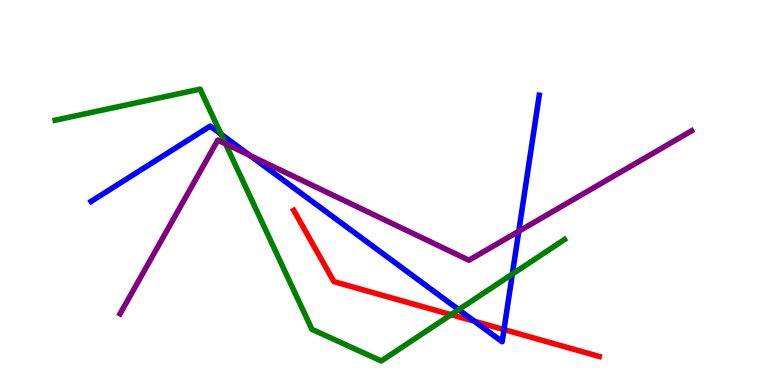[{'lines': ['blue', 'red'], 'intersections': [{'x': 6.12, 'y': 1.66}, {'x': 6.5, 'y': 1.44}]}, {'lines': ['green', 'red'], 'intersections': [{'x': 5.82, 'y': 1.83}]}, {'lines': ['purple', 'red'], 'intersections': []}, {'lines': ['blue', 'green'], 'intersections': [{'x': 2.85, 'y': 6.52}, {'x': 5.92, 'y': 1.96}, {'x': 6.61, 'y': 2.88}]}, {'lines': ['blue', 'purple'], 'intersections': [{'x': 3.22, 'y': 5.96}, {'x': 6.69, 'y': 3.99}]}, {'lines': ['green', 'purple'], 'intersections': [{'x': 2.91, 'y': 6.27}]}]